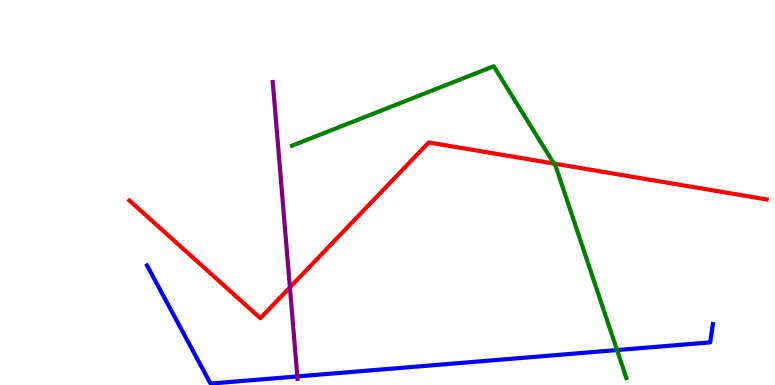[{'lines': ['blue', 'red'], 'intersections': []}, {'lines': ['green', 'red'], 'intersections': [{'x': 7.15, 'y': 5.75}]}, {'lines': ['purple', 'red'], 'intersections': [{'x': 3.74, 'y': 2.54}]}, {'lines': ['blue', 'green'], 'intersections': [{'x': 7.96, 'y': 0.907}]}, {'lines': ['blue', 'purple'], 'intersections': [{'x': 3.84, 'y': 0.223}]}, {'lines': ['green', 'purple'], 'intersections': []}]